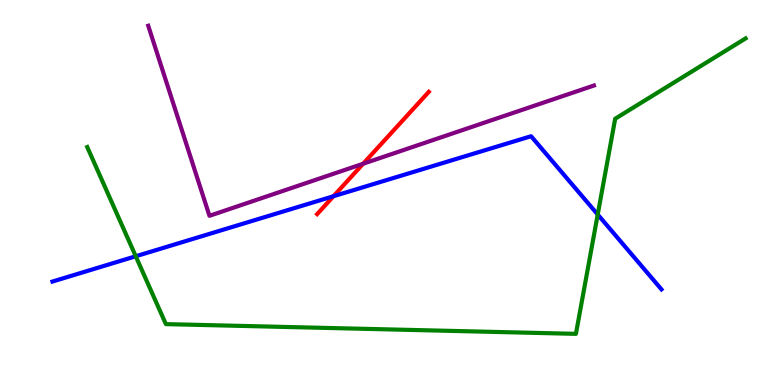[{'lines': ['blue', 'red'], 'intersections': [{'x': 4.3, 'y': 4.9}]}, {'lines': ['green', 'red'], 'intersections': []}, {'lines': ['purple', 'red'], 'intersections': [{'x': 4.69, 'y': 5.75}]}, {'lines': ['blue', 'green'], 'intersections': [{'x': 1.75, 'y': 3.34}, {'x': 7.71, 'y': 4.43}]}, {'lines': ['blue', 'purple'], 'intersections': []}, {'lines': ['green', 'purple'], 'intersections': []}]